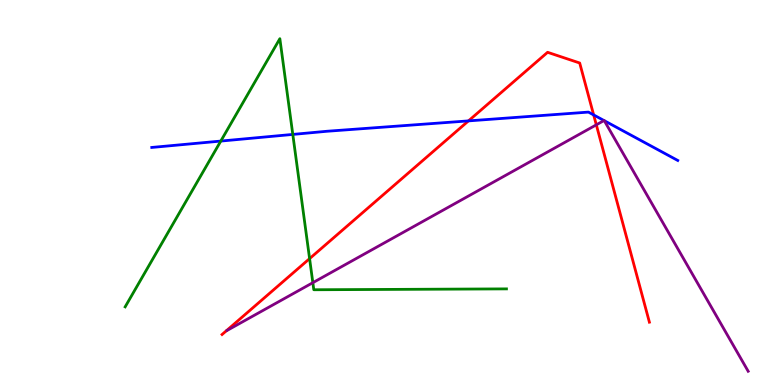[{'lines': ['blue', 'red'], 'intersections': [{'x': 6.04, 'y': 6.86}, {'x': 7.66, 'y': 7.01}]}, {'lines': ['green', 'red'], 'intersections': [{'x': 3.99, 'y': 3.28}]}, {'lines': ['purple', 'red'], 'intersections': [{'x': 7.69, 'y': 6.76}]}, {'lines': ['blue', 'green'], 'intersections': [{'x': 2.85, 'y': 6.34}, {'x': 3.78, 'y': 6.51}]}, {'lines': ['blue', 'purple'], 'intersections': [{'x': 7.79, 'y': 6.87}, {'x': 7.8, 'y': 6.87}]}, {'lines': ['green', 'purple'], 'intersections': [{'x': 4.04, 'y': 2.66}]}]